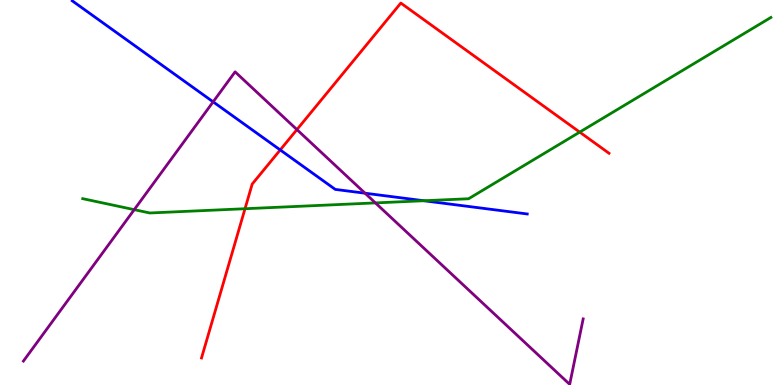[{'lines': ['blue', 'red'], 'intersections': [{'x': 3.62, 'y': 6.11}]}, {'lines': ['green', 'red'], 'intersections': [{'x': 3.16, 'y': 4.58}, {'x': 7.48, 'y': 6.57}]}, {'lines': ['purple', 'red'], 'intersections': [{'x': 3.83, 'y': 6.63}]}, {'lines': ['blue', 'green'], 'intersections': [{'x': 5.47, 'y': 4.79}]}, {'lines': ['blue', 'purple'], 'intersections': [{'x': 2.75, 'y': 7.35}, {'x': 4.71, 'y': 4.98}]}, {'lines': ['green', 'purple'], 'intersections': [{'x': 1.73, 'y': 4.55}, {'x': 4.84, 'y': 4.73}]}]